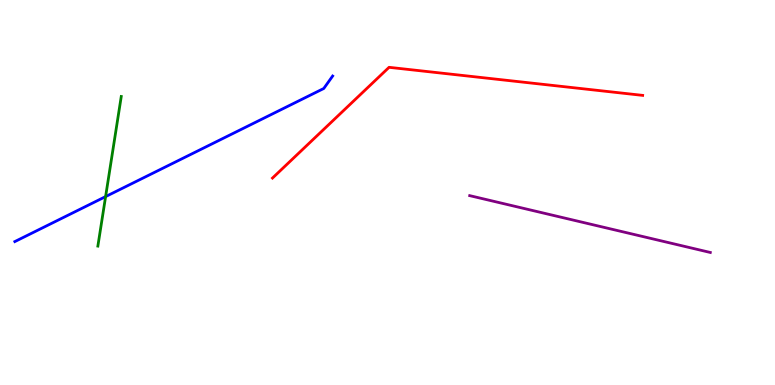[{'lines': ['blue', 'red'], 'intersections': []}, {'lines': ['green', 'red'], 'intersections': []}, {'lines': ['purple', 'red'], 'intersections': []}, {'lines': ['blue', 'green'], 'intersections': [{'x': 1.36, 'y': 4.89}]}, {'lines': ['blue', 'purple'], 'intersections': []}, {'lines': ['green', 'purple'], 'intersections': []}]